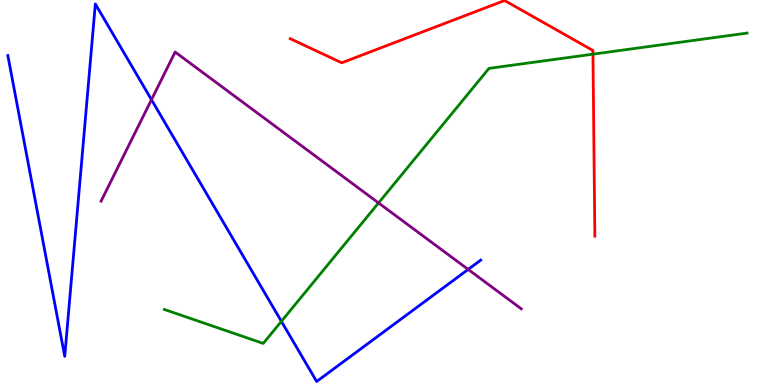[{'lines': ['blue', 'red'], 'intersections': []}, {'lines': ['green', 'red'], 'intersections': [{'x': 7.65, 'y': 8.59}]}, {'lines': ['purple', 'red'], 'intersections': []}, {'lines': ['blue', 'green'], 'intersections': [{'x': 3.63, 'y': 1.65}]}, {'lines': ['blue', 'purple'], 'intersections': [{'x': 1.95, 'y': 7.41}, {'x': 6.04, 'y': 3.0}]}, {'lines': ['green', 'purple'], 'intersections': [{'x': 4.88, 'y': 4.73}]}]